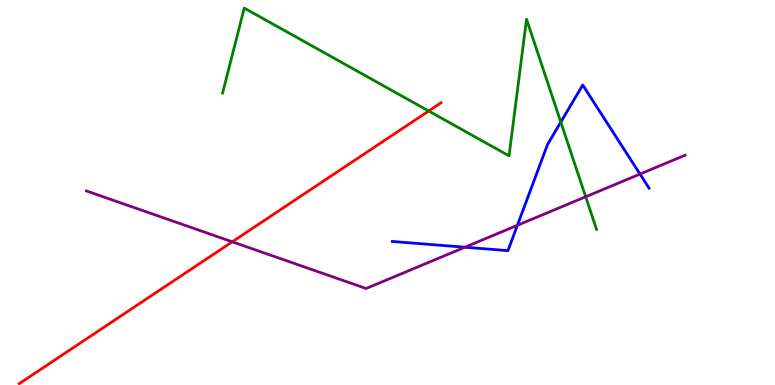[{'lines': ['blue', 'red'], 'intersections': []}, {'lines': ['green', 'red'], 'intersections': [{'x': 5.53, 'y': 7.12}]}, {'lines': ['purple', 'red'], 'intersections': [{'x': 3.0, 'y': 3.72}]}, {'lines': ['blue', 'green'], 'intersections': [{'x': 7.24, 'y': 6.83}]}, {'lines': ['blue', 'purple'], 'intersections': [{'x': 6.0, 'y': 3.58}, {'x': 6.68, 'y': 4.15}, {'x': 8.26, 'y': 5.48}]}, {'lines': ['green', 'purple'], 'intersections': [{'x': 7.56, 'y': 4.89}]}]